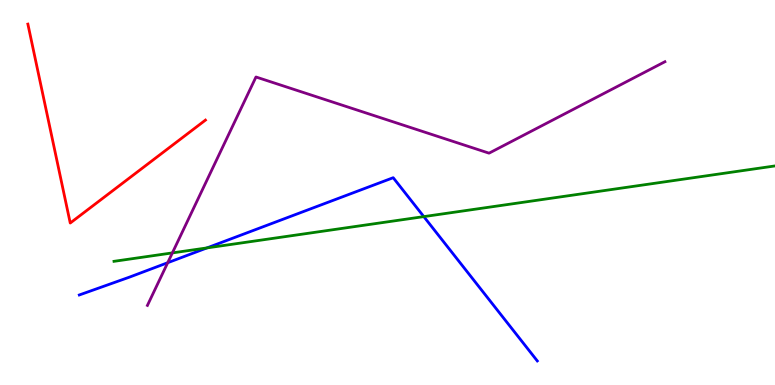[{'lines': ['blue', 'red'], 'intersections': []}, {'lines': ['green', 'red'], 'intersections': []}, {'lines': ['purple', 'red'], 'intersections': []}, {'lines': ['blue', 'green'], 'intersections': [{'x': 2.67, 'y': 3.56}, {'x': 5.47, 'y': 4.37}]}, {'lines': ['blue', 'purple'], 'intersections': [{'x': 2.16, 'y': 3.18}]}, {'lines': ['green', 'purple'], 'intersections': [{'x': 2.22, 'y': 3.43}]}]